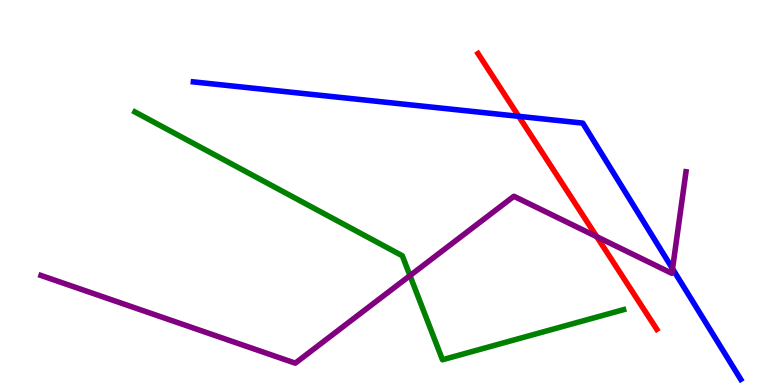[{'lines': ['blue', 'red'], 'intersections': [{'x': 6.69, 'y': 6.98}]}, {'lines': ['green', 'red'], 'intersections': []}, {'lines': ['purple', 'red'], 'intersections': [{'x': 7.7, 'y': 3.85}]}, {'lines': ['blue', 'green'], 'intersections': []}, {'lines': ['blue', 'purple'], 'intersections': [{'x': 8.68, 'y': 3.02}]}, {'lines': ['green', 'purple'], 'intersections': [{'x': 5.29, 'y': 2.84}]}]